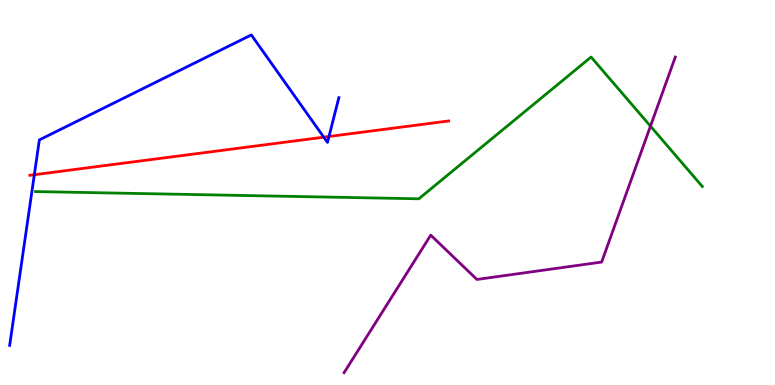[{'lines': ['blue', 'red'], 'intersections': [{'x': 0.443, 'y': 5.46}, {'x': 4.18, 'y': 6.44}, {'x': 4.25, 'y': 6.45}]}, {'lines': ['green', 'red'], 'intersections': []}, {'lines': ['purple', 'red'], 'intersections': []}, {'lines': ['blue', 'green'], 'intersections': []}, {'lines': ['blue', 'purple'], 'intersections': []}, {'lines': ['green', 'purple'], 'intersections': [{'x': 8.39, 'y': 6.72}]}]